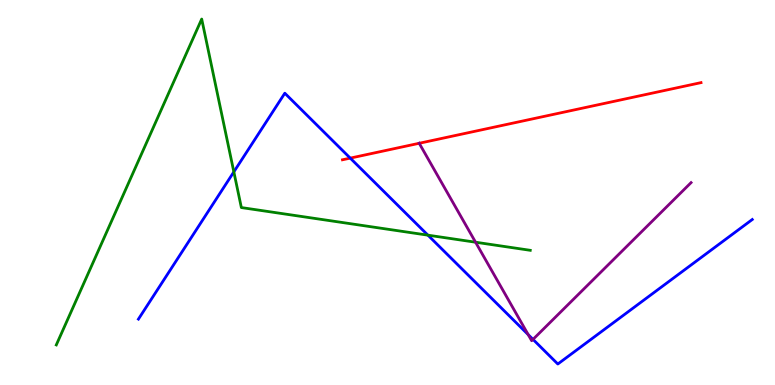[{'lines': ['blue', 'red'], 'intersections': [{'x': 4.52, 'y': 5.89}]}, {'lines': ['green', 'red'], 'intersections': []}, {'lines': ['purple', 'red'], 'intersections': [{'x': 5.41, 'y': 6.28}]}, {'lines': ['blue', 'green'], 'intersections': [{'x': 3.02, 'y': 5.54}, {'x': 5.52, 'y': 3.89}]}, {'lines': ['blue', 'purple'], 'intersections': [{'x': 6.82, 'y': 1.31}, {'x': 6.88, 'y': 1.18}]}, {'lines': ['green', 'purple'], 'intersections': [{'x': 6.14, 'y': 3.71}]}]